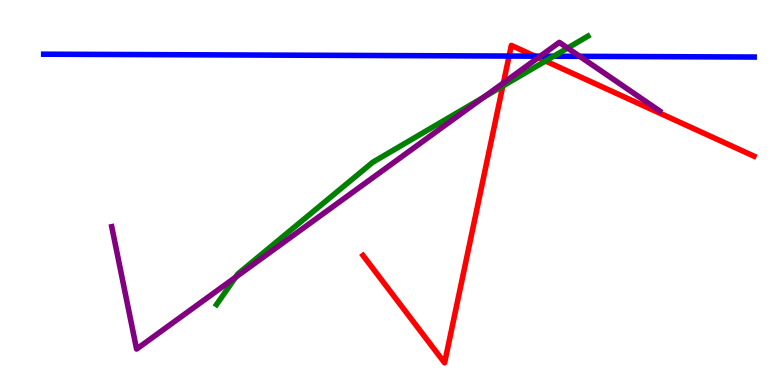[{'lines': ['blue', 'red'], 'intersections': [{'x': 6.57, 'y': 8.54}, {'x': 6.9, 'y': 8.54}]}, {'lines': ['green', 'red'], 'intersections': [{'x': 6.49, 'y': 7.77}, {'x': 7.04, 'y': 8.42}]}, {'lines': ['purple', 'red'], 'intersections': [{'x': 6.5, 'y': 7.85}, {'x': 6.94, 'y': 8.5}]}, {'lines': ['blue', 'green'], 'intersections': [{'x': 7.14, 'y': 8.54}]}, {'lines': ['blue', 'purple'], 'intersections': [{'x': 6.97, 'y': 8.54}, {'x': 7.48, 'y': 8.54}]}, {'lines': ['green', 'purple'], 'intersections': [{'x': 3.04, 'y': 2.8}, {'x': 6.24, 'y': 7.48}, {'x': 7.32, 'y': 8.75}]}]